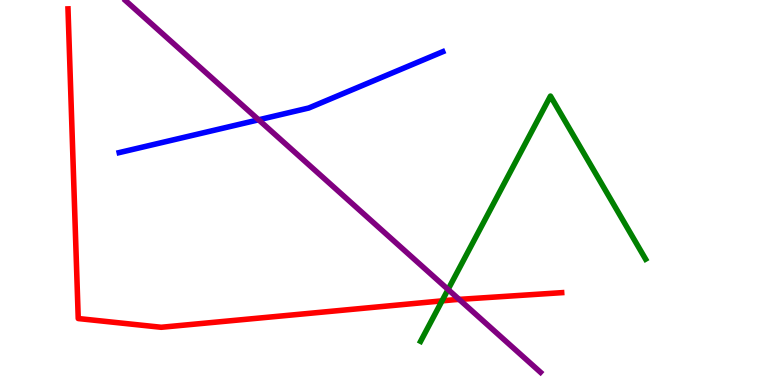[{'lines': ['blue', 'red'], 'intersections': []}, {'lines': ['green', 'red'], 'intersections': [{'x': 5.7, 'y': 2.19}]}, {'lines': ['purple', 'red'], 'intersections': [{'x': 5.92, 'y': 2.22}]}, {'lines': ['blue', 'green'], 'intersections': []}, {'lines': ['blue', 'purple'], 'intersections': [{'x': 3.34, 'y': 6.89}]}, {'lines': ['green', 'purple'], 'intersections': [{'x': 5.78, 'y': 2.48}]}]